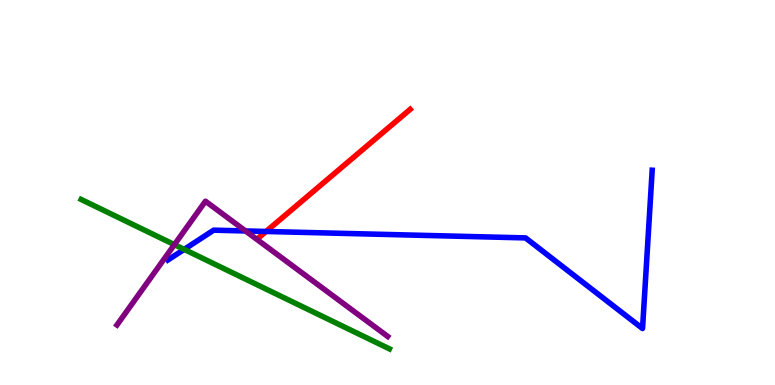[{'lines': ['blue', 'red'], 'intersections': [{'x': 3.43, 'y': 3.99}]}, {'lines': ['green', 'red'], 'intersections': []}, {'lines': ['purple', 'red'], 'intersections': []}, {'lines': ['blue', 'green'], 'intersections': [{'x': 2.38, 'y': 3.52}]}, {'lines': ['blue', 'purple'], 'intersections': [{'x': 3.17, 'y': 4.0}]}, {'lines': ['green', 'purple'], 'intersections': [{'x': 2.25, 'y': 3.65}]}]